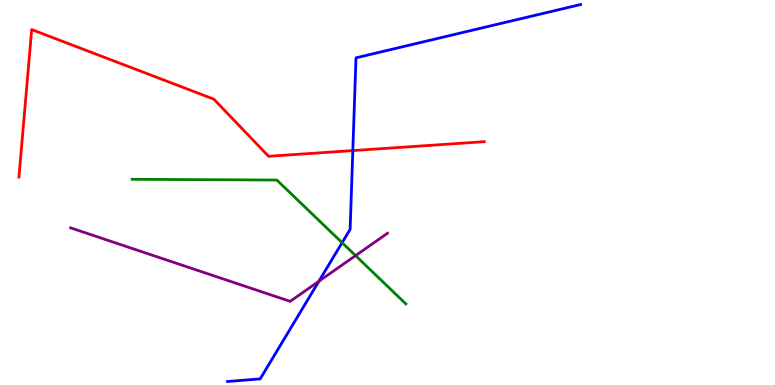[{'lines': ['blue', 'red'], 'intersections': [{'x': 4.55, 'y': 6.09}]}, {'lines': ['green', 'red'], 'intersections': []}, {'lines': ['purple', 'red'], 'intersections': []}, {'lines': ['blue', 'green'], 'intersections': [{'x': 4.41, 'y': 3.7}]}, {'lines': ['blue', 'purple'], 'intersections': [{'x': 4.11, 'y': 2.7}]}, {'lines': ['green', 'purple'], 'intersections': [{'x': 4.59, 'y': 3.36}]}]